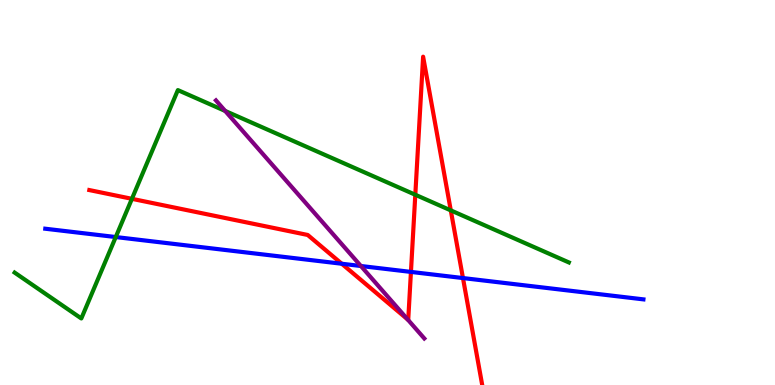[{'lines': ['blue', 'red'], 'intersections': [{'x': 4.41, 'y': 3.15}, {'x': 5.3, 'y': 2.94}, {'x': 5.97, 'y': 2.78}]}, {'lines': ['green', 'red'], 'intersections': [{'x': 1.7, 'y': 4.84}, {'x': 5.36, 'y': 4.94}, {'x': 5.82, 'y': 4.54}]}, {'lines': ['purple', 'red'], 'intersections': [{'x': 5.26, 'y': 1.7}]}, {'lines': ['blue', 'green'], 'intersections': [{'x': 1.49, 'y': 3.84}]}, {'lines': ['blue', 'purple'], 'intersections': [{'x': 4.66, 'y': 3.09}]}, {'lines': ['green', 'purple'], 'intersections': [{'x': 2.91, 'y': 7.12}]}]